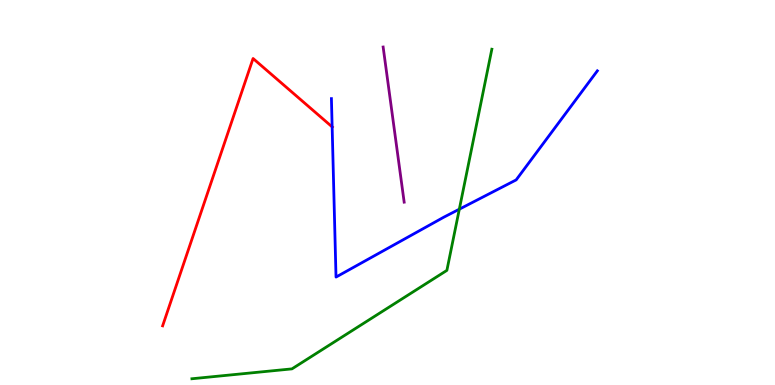[{'lines': ['blue', 'red'], 'intersections': [{'x': 4.29, 'y': 6.7}]}, {'lines': ['green', 'red'], 'intersections': []}, {'lines': ['purple', 'red'], 'intersections': []}, {'lines': ['blue', 'green'], 'intersections': [{'x': 5.93, 'y': 4.57}]}, {'lines': ['blue', 'purple'], 'intersections': []}, {'lines': ['green', 'purple'], 'intersections': []}]